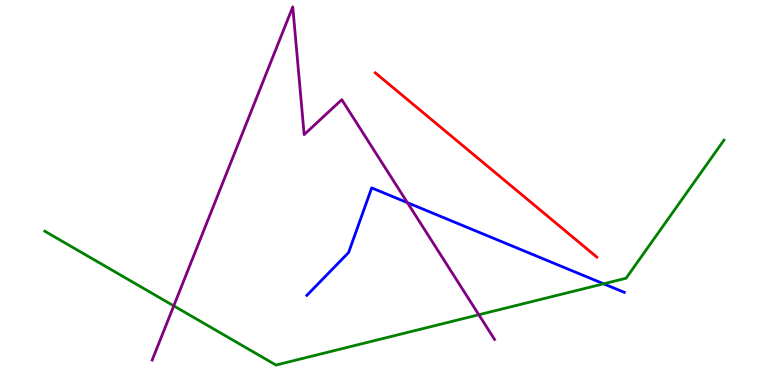[{'lines': ['blue', 'red'], 'intersections': []}, {'lines': ['green', 'red'], 'intersections': []}, {'lines': ['purple', 'red'], 'intersections': []}, {'lines': ['blue', 'green'], 'intersections': [{'x': 7.79, 'y': 2.63}]}, {'lines': ['blue', 'purple'], 'intersections': [{'x': 5.26, 'y': 4.74}]}, {'lines': ['green', 'purple'], 'intersections': [{'x': 2.24, 'y': 2.06}, {'x': 6.18, 'y': 1.82}]}]